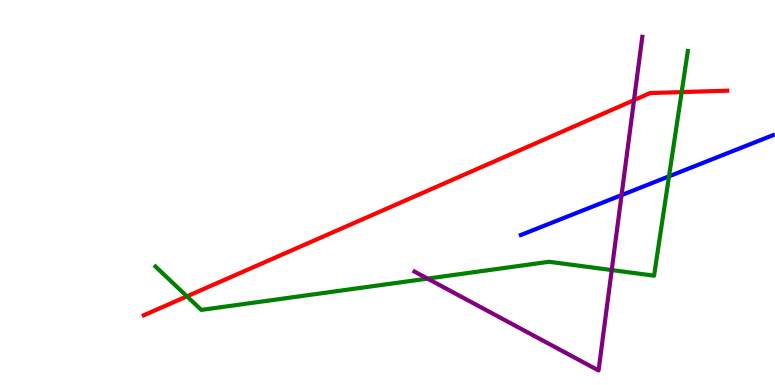[{'lines': ['blue', 'red'], 'intersections': []}, {'lines': ['green', 'red'], 'intersections': [{'x': 2.41, 'y': 2.3}, {'x': 8.8, 'y': 7.61}]}, {'lines': ['purple', 'red'], 'intersections': [{'x': 8.18, 'y': 7.4}]}, {'lines': ['blue', 'green'], 'intersections': [{'x': 8.63, 'y': 5.42}]}, {'lines': ['blue', 'purple'], 'intersections': [{'x': 8.02, 'y': 4.93}]}, {'lines': ['green', 'purple'], 'intersections': [{'x': 5.52, 'y': 2.76}, {'x': 7.89, 'y': 2.99}]}]